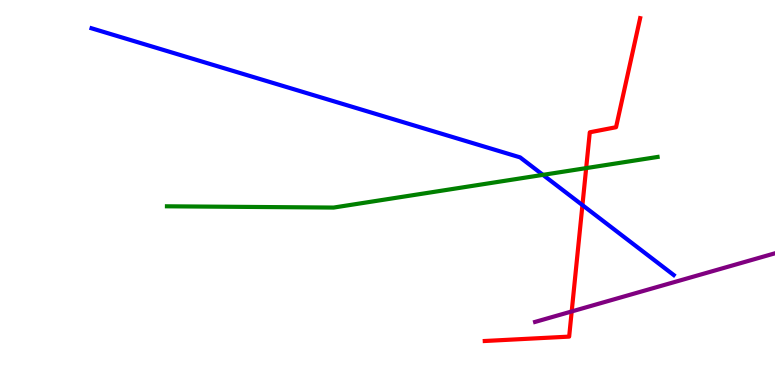[{'lines': ['blue', 'red'], 'intersections': [{'x': 7.52, 'y': 4.67}]}, {'lines': ['green', 'red'], 'intersections': [{'x': 7.56, 'y': 5.63}]}, {'lines': ['purple', 'red'], 'intersections': [{'x': 7.38, 'y': 1.91}]}, {'lines': ['blue', 'green'], 'intersections': [{'x': 7.01, 'y': 5.46}]}, {'lines': ['blue', 'purple'], 'intersections': []}, {'lines': ['green', 'purple'], 'intersections': []}]